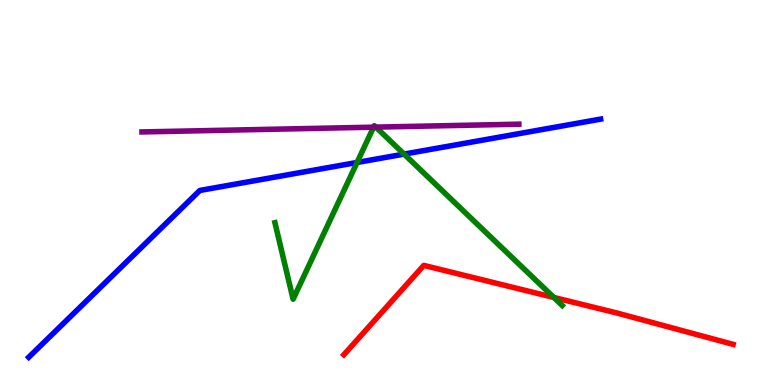[{'lines': ['blue', 'red'], 'intersections': []}, {'lines': ['green', 'red'], 'intersections': [{'x': 7.15, 'y': 2.27}]}, {'lines': ['purple', 'red'], 'intersections': []}, {'lines': ['blue', 'green'], 'intersections': [{'x': 4.61, 'y': 5.78}, {'x': 5.21, 'y': 6.0}]}, {'lines': ['blue', 'purple'], 'intersections': []}, {'lines': ['green', 'purple'], 'intersections': [{'x': 4.82, 'y': 6.7}, {'x': 4.85, 'y': 6.7}]}]